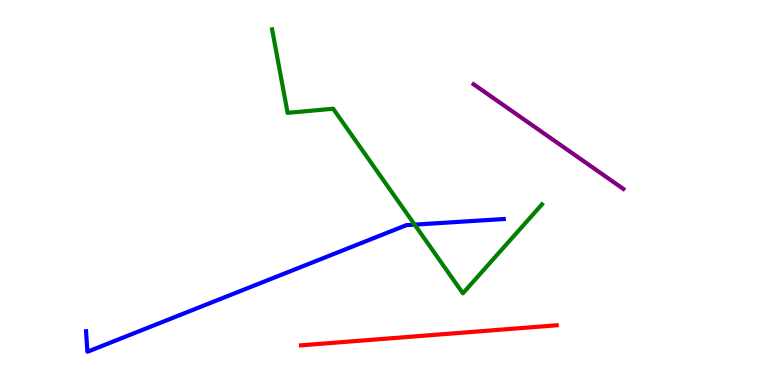[{'lines': ['blue', 'red'], 'intersections': []}, {'lines': ['green', 'red'], 'intersections': []}, {'lines': ['purple', 'red'], 'intersections': []}, {'lines': ['blue', 'green'], 'intersections': [{'x': 5.35, 'y': 4.17}]}, {'lines': ['blue', 'purple'], 'intersections': []}, {'lines': ['green', 'purple'], 'intersections': []}]